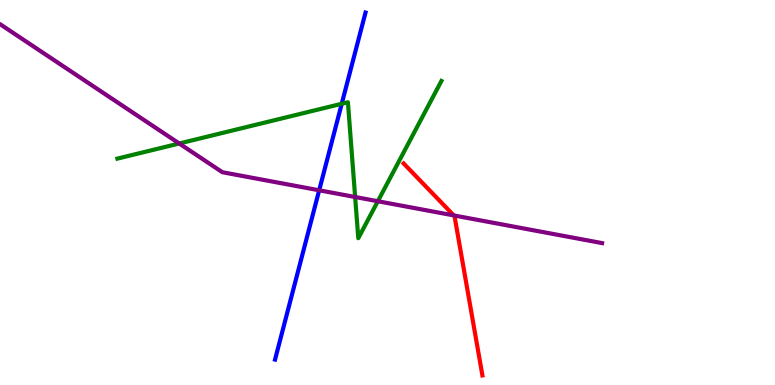[{'lines': ['blue', 'red'], 'intersections': []}, {'lines': ['green', 'red'], 'intersections': []}, {'lines': ['purple', 'red'], 'intersections': [{'x': 5.86, 'y': 4.4}]}, {'lines': ['blue', 'green'], 'intersections': [{'x': 4.41, 'y': 7.3}]}, {'lines': ['blue', 'purple'], 'intersections': [{'x': 4.12, 'y': 5.06}]}, {'lines': ['green', 'purple'], 'intersections': [{'x': 2.31, 'y': 6.27}, {'x': 4.58, 'y': 4.88}, {'x': 4.88, 'y': 4.77}]}]